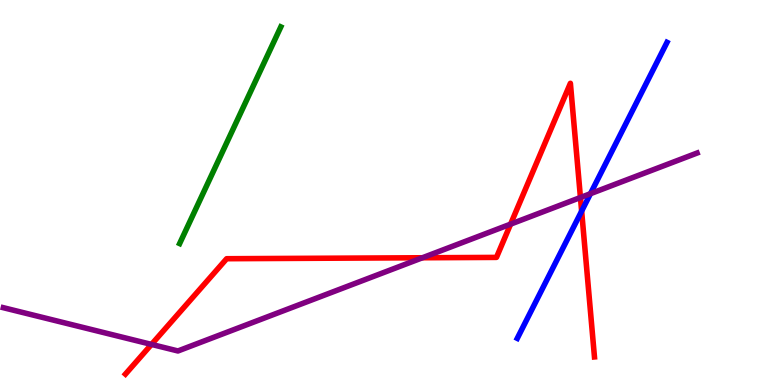[{'lines': ['blue', 'red'], 'intersections': [{'x': 7.51, 'y': 4.52}]}, {'lines': ['green', 'red'], 'intersections': []}, {'lines': ['purple', 'red'], 'intersections': [{'x': 1.95, 'y': 1.05}, {'x': 5.45, 'y': 3.3}, {'x': 6.59, 'y': 4.18}, {'x': 7.49, 'y': 4.87}]}, {'lines': ['blue', 'green'], 'intersections': []}, {'lines': ['blue', 'purple'], 'intersections': [{'x': 7.62, 'y': 4.97}]}, {'lines': ['green', 'purple'], 'intersections': []}]